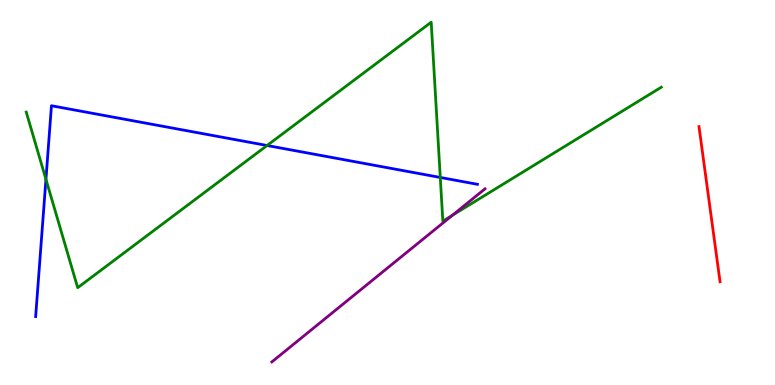[{'lines': ['blue', 'red'], 'intersections': []}, {'lines': ['green', 'red'], 'intersections': []}, {'lines': ['purple', 'red'], 'intersections': []}, {'lines': ['blue', 'green'], 'intersections': [{'x': 0.593, 'y': 5.34}, {'x': 3.45, 'y': 6.22}, {'x': 5.68, 'y': 5.39}]}, {'lines': ['blue', 'purple'], 'intersections': []}, {'lines': ['green', 'purple'], 'intersections': [{'x': 5.84, 'y': 4.41}]}]